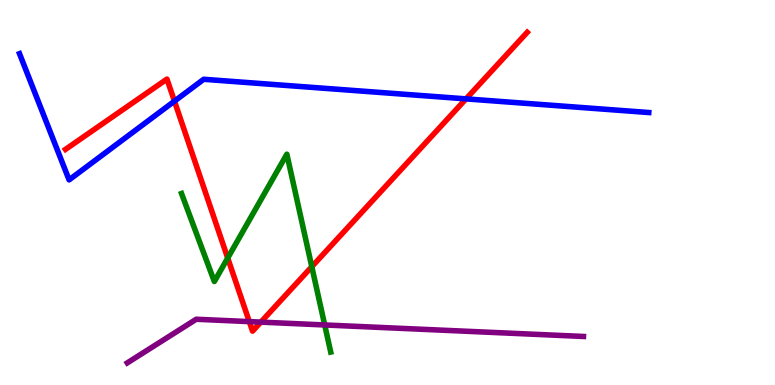[{'lines': ['blue', 'red'], 'intersections': [{'x': 2.25, 'y': 7.37}, {'x': 6.01, 'y': 7.43}]}, {'lines': ['green', 'red'], 'intersections': [{'x': 2.94, 'y': 3.3}, {'x': 4.02, 'y': 3.07}]}, {'lines': ['purple', 'red'], 'intersections': [{'x': 3.22, 'y': 1.65}, {'x': 3.37, 'y': 1.63}]}, {'lines': ['blue', 'green'], 'intersections': []}, {'lines': ['blue', 'purple'], 'intersections': []}, {'lines': ['green', 'purple'], 'intersections': [{'x': 4.19, 'y': 1.56}]}]